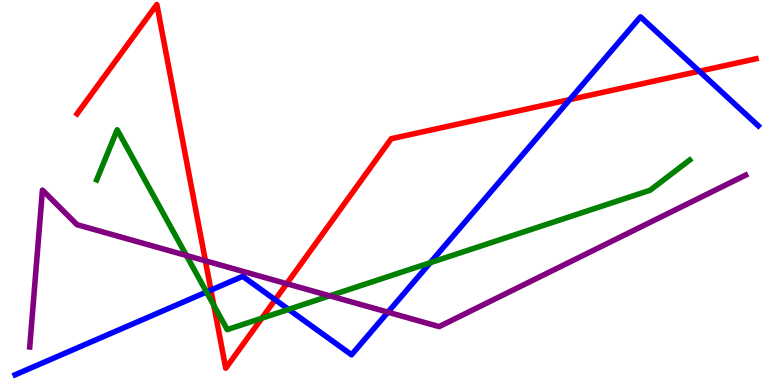[{'lines': ['blue', 'red'], 'intersections': [{'x': 2.72, 'y': 2.47}, {'x': 3.55, 'y': 2.22}, {'x': 7.35, 'y': 7.41}, {'x': 9.02, 'y': 8.15}]}, {'lines': ['green', 'red'], 'intersections': [{'x': 2.76, 'y': 2.07}, {'x': 3.38, 'y': 1.73}]}, {'lines': ['purple', 'red'], 'intersections': [{'x': 2.65, 'y': 3.23}, {'x': 3.7, 'y': 2.63}]}, {'lines': ['blue', 'green'], 'intersections': [{'x': 2.66, 'y': 2.42}, {'x': 3.72, 'y': 1.96}, {'x': 5.55, 'y': 3.18}]}, {'lines': ['blue', 'purple'], 'intersections': [{'x': 5.01, 'y': 1.89}]}, {'lines': ['green', 'purple'], 'intersections': [{'x': 2.41, 'y': 3.36}, {'x': 4.26, 'y': 2.32}]}]